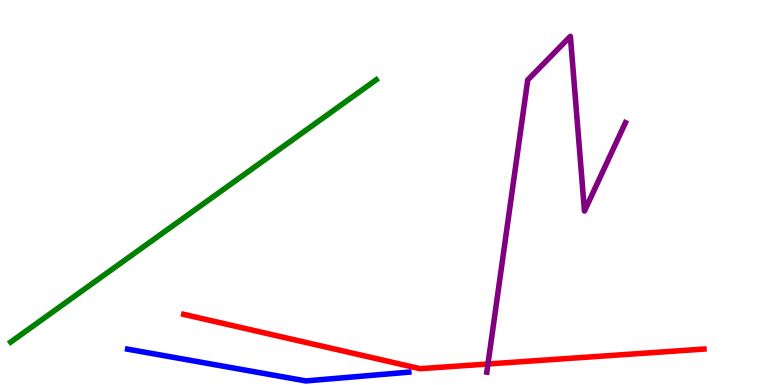[{'lines': ['blue', 'red'], 'intersections': []}, {'lines': ['green', 'red'], 'intersections': []}, {'lines': ['purple', 'red'], 'intersections': [{'x': 6.3, 'y': 0.545}]}, {'lines': ['blue', 'green'], 'intersections': []}, {'lines': ['blue', 'purple'], 'intersections': []}, {'lines': ['green', 'purple'], 'intersections': []}]